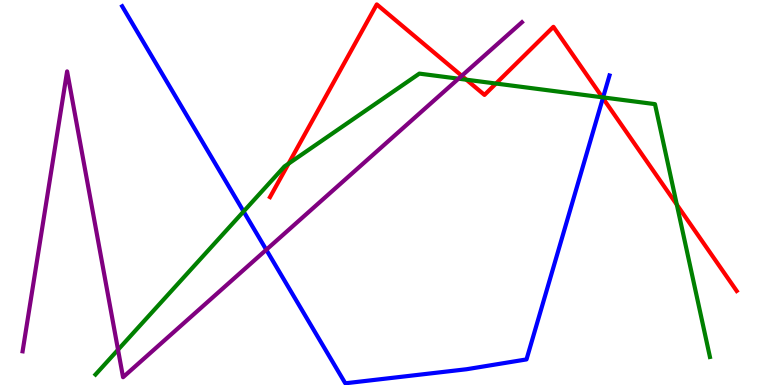[{'lines': ['blue', 'red'], 'intersections': [{'x': 7.78, 'y': 7.45}]}, {'lines': ['green', 'red'], 'intersections': [{'x': 3.72, 'y': 5.75}, {'x': 6.02, 'y': 7.93}, {'x': 6.4, 'y': 7.83}, {'x': 7.77, 'y': 7.47}, {'x': 8.73, 'y': 4.68}]}, {'lines': ['purple', 'red'], 'intersections': [{'x': 5.96, 'y': 8.03}]}, {'lines': ['blue', 'green'], 'intersections': [{'x': 3.14, 'y': 4.51}, {'x': 7.78, 'y': 7.47}]}, {'lines': ['blue', 'purple'], 'intersections': [{'x': 3.44, 'y': 3.51}]}, {'lines': ['green', 'purple'], 'intersections': [{'x': 1.52, 'y': 0.916}, {'x': 5.92, 'y': 7.96}]}]